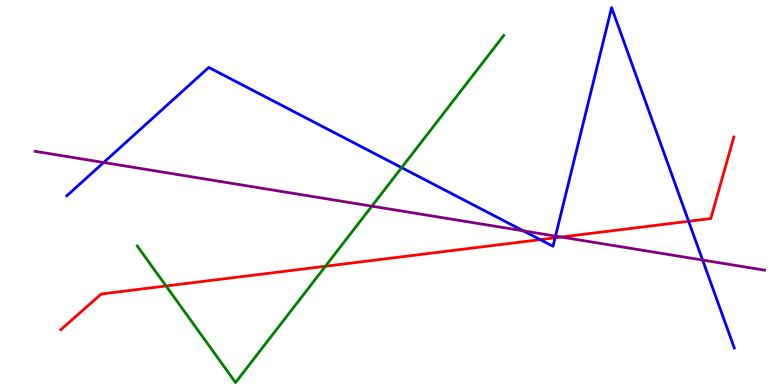[{'lines': ['blue', 'red'], 'intersections': [{'x': 6.97, 'y': 3.78}, {'x': 7.16, 'y': 3.82}, {'x': 8.89, 'y': 4.25}]}, {'lines': ['green', 'red'], 'intersections': [{'x': 2.14, 'y': 2.57}, {'x': 4.2, 'y': 3.08}]}, {'lines': ['purple', 'red'], 'intersections': [{'x': 7.24, 'y': 3.84}]}, {'lines': ['blue', 'green'], 'intersections': [{'x': 5.18, 'y': 5.65}]}, {'lines': ['blue', 'purple'], 'intersections': [{'x': 1.34, 'y': 5.78}, {'x': 6.75, 'y': 4.0}, {'x': 7.17, 'y': 3.87}, {'x': 9.07, 'y': 3.25}]}, {'lines': ['green', 'purple'], 'intersections': [{'x': 4.8, 'y': 4.64}]}]